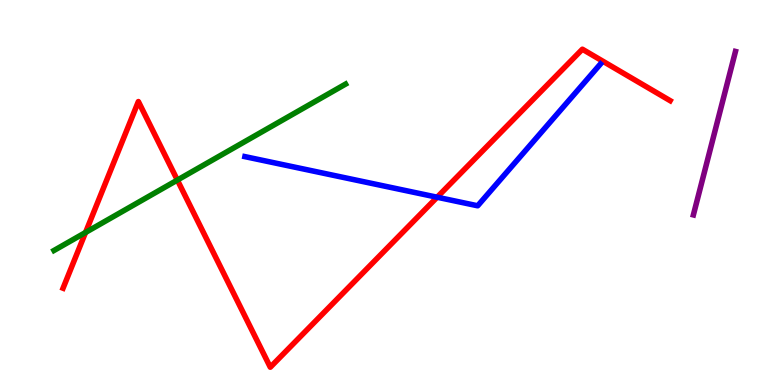[{'lines': ['blue', 'red'], 'intersections': [{'x': 5.64, 'y': 4.88}]}, {'lines': ['green', 'red'], 'intersections': [{'x': 1.1, 'y': 3.96}, {'x': 2.29, 'y': 5.32}]}, {'lines': ['purple', 'red'], 'intersections': []}, {'lines': ['blue', 'green'], 'intersections': []}, {'lines': ['blue', 'purple'], 'intersections': []}, {'lines': ['green', 'purple'], 'intersections': []}]